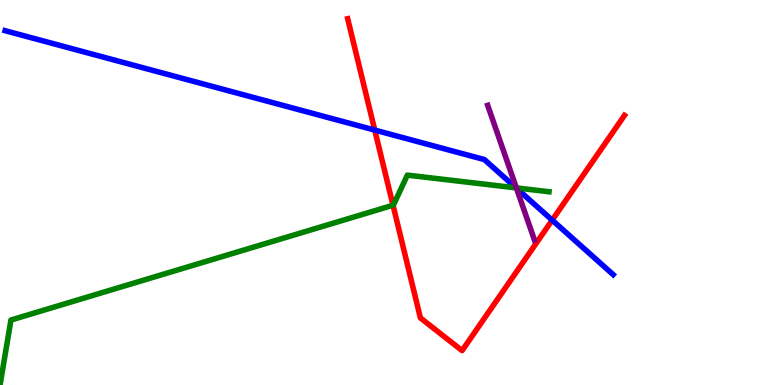[{'lines': ['blue', 'red'], 'intersections': [{'x': 4.84, 'y': 6.62}, {'x': 7.12, 'y': 4.28}]}, {'lines': ['green', 'red'], 'intersections': [{'x': 5.07, 'y': 4.67}]}, {'lines': ['purple', 'red'], 'intersections': []}, {'lines': ['blue', 'green'], 'intersections': [{'x': 6.66, 'y': 5.12}]}, {'lines': ['blue', 'purple'], 'intersections': [{'x': 6.66, 'y': 5.11}]}, {'lines': ['green', 'purple'], 'intersections': [{'x': 6.66, 'y': 5.12}]}]